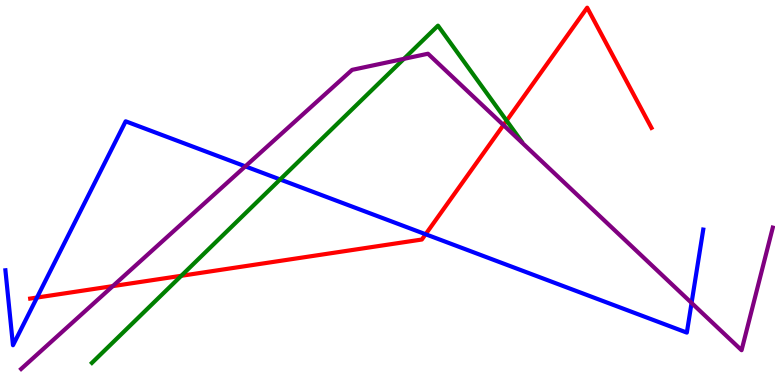[{'lines': ['blue', 'red'], 'intersections': [{'x': 0.477, 'y': 2.27}, {'x': 5.49, 'y': 3.92}]}, {'lines': ['green', 'red'], 'intersections': [{'x': 2.34, 'y': 2.84}, {'x': 6.54, 'y': 6.87}]}, {'lines': ['purple', 'red'], 'intersections': [{'x': 1.46, 'y': 2.57}, {'x': 6.5, 'y': 6.75}]}, {'lines': ['blue', 'green'], 'intersections': [{'x': 3.61, 'y': 5.34}]}, {'lines': ['blue', 'purple'], 'intersections': [{'x': 3.17, 'y': 5.68}, {'x': 8.92, 'y': 2.13}]}, {'lines': ['green', 'purple'], 'intersections': [{'x': 5.21, 'y': 8.47}]}]